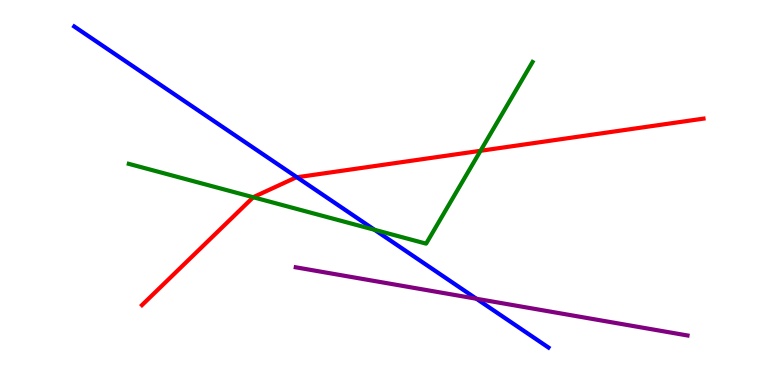[{'lines': ['blue', 'red'], 'intersections': [{'x': 3.83, 'y': 5.4}]}, {'lines': ['green', 'red'], 'intersections': [{'x': 3.27, 'y': 4.88}, {'x': 6.2, 'y': 6.08}]}, {'lines': ['purple', 'red'], 'intersections': []}, {'lines': ['blue', 'green'], 'intersections': [{'x': 4.83, 'y': 4.03}]}, {'lines': ['blue', 'purple'], 'intersections': [{'x': 6.15, 'y': 2.24}]}, {'lines': ['green', 'purple'], 'intersections': []}]